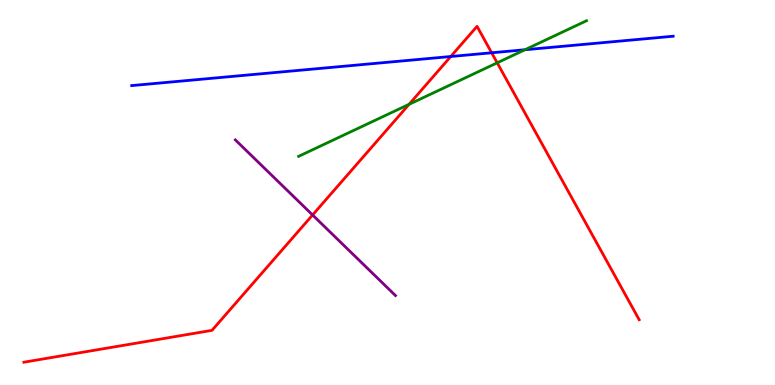[{'lines': ['blue', 'red'], 'intersections': [{'x': 5.82, 'y': 8.53}, {'x': 6.34, 'y': 8.63}]}, {'lines': ['green', 'red'], 'intersections': [{'x': 5.28, 'y': 7.29}, {'x': 6.42, 'y': 8.37}]}, {'lines': ['purple', 'red'], 'intersections': [{'x': 4.03, 'y': 4.42}]}, {'lines': ['blue', 'green'], 'intersections': [{'x': 6.77, 'y': 8.71}]}, {'lines': ['blue', 'purple'], 'intersections': []}, {'lines': ['green', 'purple'], 'intersections': []}]